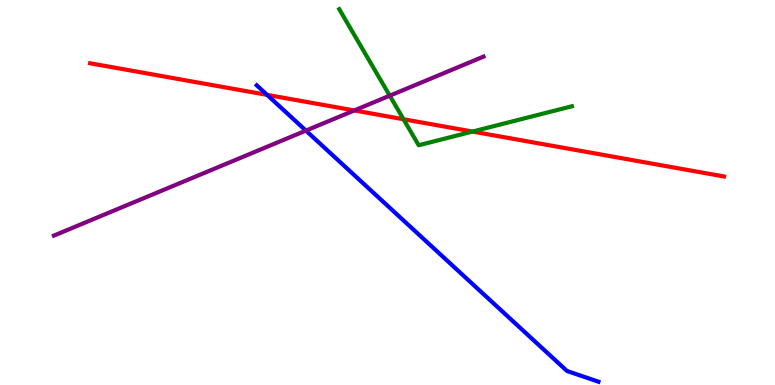[{'lines': ['blue', 'red'], 'intersections': [{'x': 3.45, 'y': 7.54}]}, {'lines': ['green', 'red'], 'intersections': [{'x': 5.21, 'y': 6.9}, {'x': 6.1, 'y': 6.58}]}, {'lines': ['purple', 'red'], 'intersections': [{'x': 4.57, 'y': 7.13}]}, {'lines': ['blue', 'green'], 'intersections': []}, {'lines': ['blue', 'purple'], 'intersections': [{'x': 3.95, 'y': 6.61}]}, {'lines': ['green', 'purple'], 'intersections': [{'x': 5.03, 'y': 7.51}]}]